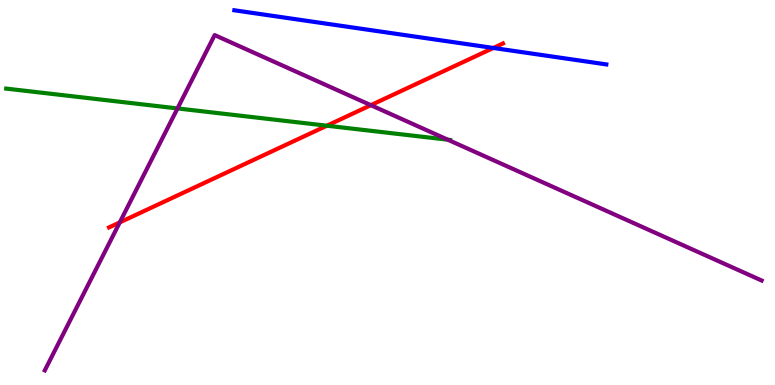[{'lines': ['blue', 'red'], 'intersections': [{'x': 6.37, 'y': 8.75}]}, {'lines': ['green', 'red'], 'intersections': [{'x': 4.22, 'y': 6.73}]}, {'lines': ['purple', 'red'], 'intersections': [{'x': 1.55, 'y': 4.22}, {'x': 4.78, 'y': 7.27}]}, {'lines': ['blue', 'green'], 'intersections': []}, {'lines': ['blue', 'purple'], 'intersections': []}, {'lines': ['green', 'purple'], 'intersections': [{'x': 2.29, 'y': 7.18}, {'x': 5.78, 'y': 6.37}]}]